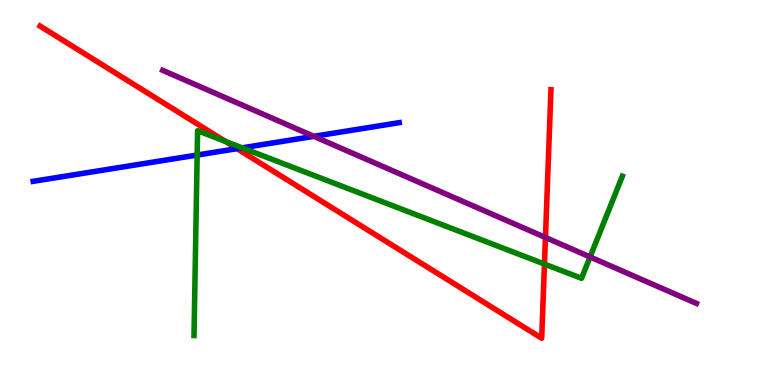[{'lines': ['blue', 'red'], 'intersections': [{'x': 3.06, 'y': 6.14}]}, {'lines': ['green', 'red'], 'intersections': [{'x': 2.91, 'y': 6.33}, {'x': 7.03, 'y': 3.14}]}, {'lines': ['purple', 'red'], 'intersections': [{'x': 7.04, 'y': 3.83}]}, {'lines': ['blue', 'green'], 'intersections': [{'x': 2.54, 'y': 5.97}, {'x': 3.12, 'y': 6.16}]}, {'lines': ['blue', 'purple'], 'intersections': [{'x': 4.05, 'y': 6.46}]}, {'lines': ['green', 'purple'], 'intersections': [{'x': 7.61, 'y': 3.33}]}]